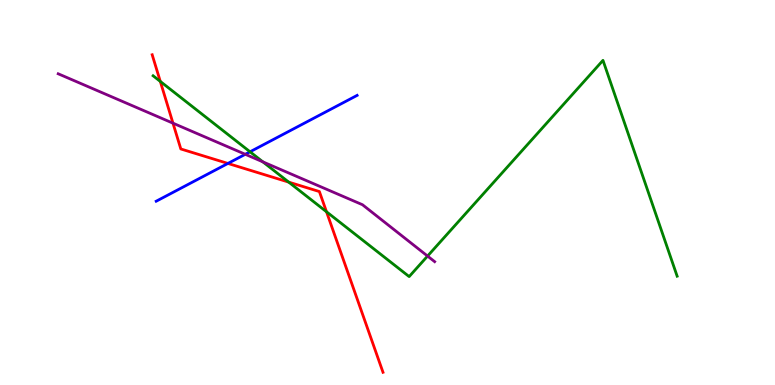[{'lines': ['blue', 'red'], 'intersections': [{'x': 2.94, 'y': 5.75}]}, {'lines': ['green', 'red'], 'intersections': [{'x': 2.07, 'y': 7.89}, {'x': 3.73, 'y': 5.27}, {'x': 4.21, 'y': 4.5}]}, {'lines': ['purple', 'red'], 'intersections': [{'x': 2.23, 'y': 6.8}]}, {'lines': ['blue', 'green'], 'intersections': [{'x': 3.23, 'y': 6.06}]}, {'lines': ['blue', 'purple'], 'intersections': [{'x': 3.16, 'y': 5.99}]}, {'lines': ['green', 'purple'], 'intersections': [{'x': 3.39, 'y': 5.8}, {'x': 5.52, 'y': 3.35}]}]